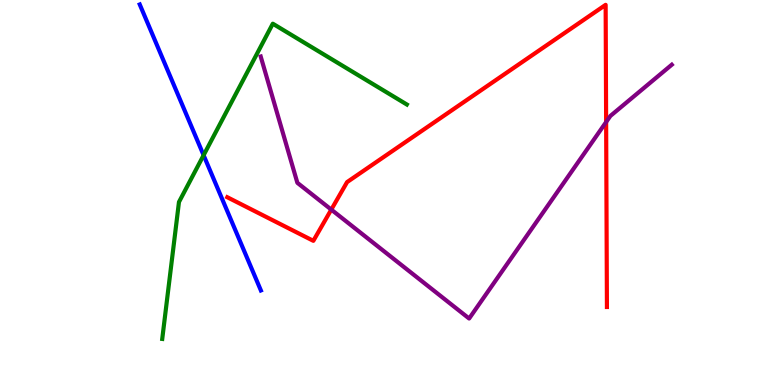[{'lines': ['blue', 'red'], 'intersections': []}, {'lines': ['green', 'red'], 'intersections': []}, {'lines': ['purple', 'red'], 'intersections': [{'x': 4.27, 'y': 4.56}, {'x': 7.82, 'y': 6.83}]}, {'lines': ['blue', 'green'], 'intersections': [{'x': 2.63, 'y': 5.97}]}, {'lines': ['blue', 'purple'], 'intersections': []}, {'lines': ['green', 'purple'], 'intersections': []}]